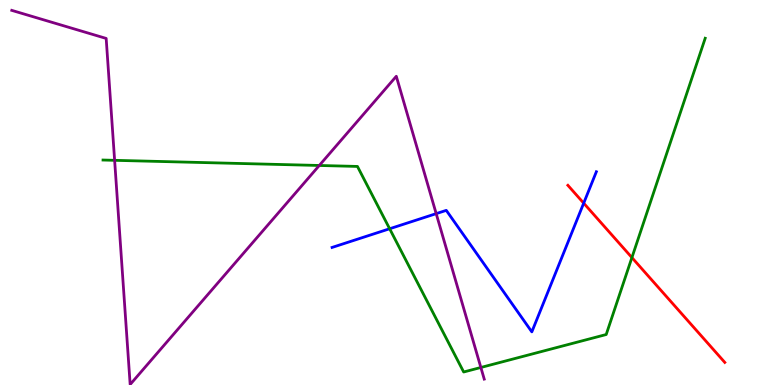[{'lines': ['blue', 'red'], 'intersections': [{'x': 7.53, 'y': 4.72}]}, {'lines': ['green', 'red'], 'intersections': [{'x': 8.15, 'y': 3.31}]}, {'lines': ['purple', 'red'], 'intersections': []}, {'lines': ['blue', 'green'], 'intersections': [{'x': 5.03, 'y': 4.06}]}, {'lines': ['blue', 'purple'], 'intersections': [{'x': 5.63, 'y': 4.45}]}, {'lines': ['green', 'purple'], 'intersections': [{'x': 1.48, 'y': 5.84}, {'x': 4.12, 'y': 5.7}, {'x': 6.2, 'y': 0.455}]}]